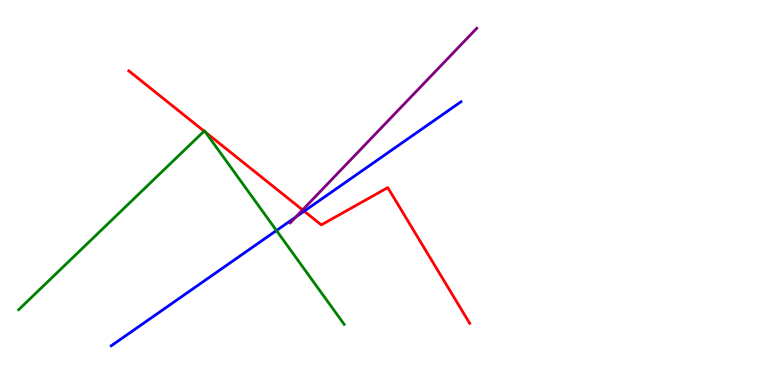[{'lines': ['blue', 'red'], 'intersections': [{'x': 3.92, 'y': 4.51}]}, {'lines': ['green', 'red'], 'intersections': [{'x': 2.63, 'y': 6.59}, {'x': 2.65, 'y': 6.56}]}, {'lines': ['purple', 'red'], 'intersections': [{'x': 3.9, 'y': 4.55}]}, {'lines': ['blue', 'green'], 'intersections': [{'x': 3.57, 'y': 4.01}]}, {'lines': ['blue', 'purple'], 'intersections': [{'x': 3.82, 'y': 4.36}]}, {'lines': ['green', 'purple'], 'intersections': []}]